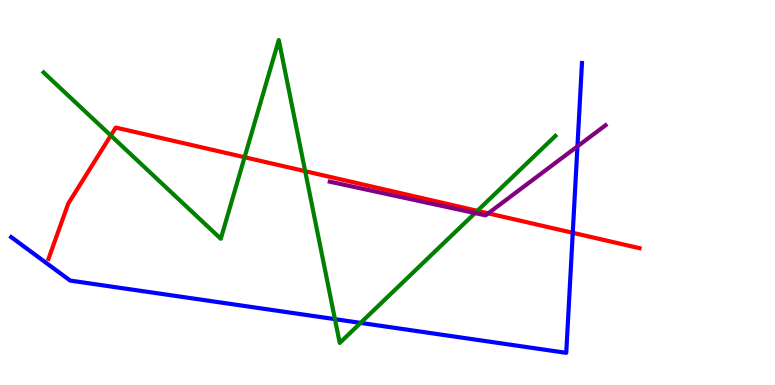[{'lines': ['blue', 'red'], 'intersections': [{'x': 7.39, 'y': 3.95}]}, {'lines': ['green', 'red'], 'intersections': [{'x': 1.43, 'y': 6.48}, {'x': 3.16, 'y': 5.92}, {'x': 3.94, 'y': 5.55}, {'x': 6.16, 'y': 4.52}]}, {'lines': ['purple', 'red'], 'intersections': [{'x': 6.3, 'y': 4.46}]}, {'lines': ['blue', 'green'], 'intersections': [{'x': 4.32, 'y': 1.71}, {'x': 4.65, 'y': 1.61}]}, {'lines': ['blue', 'purple'], 'intersections': [{'x': 7.45, 'y': 6.2}]}, {'lines': ['green', 'purple'], 'intersections': [{'x': 6.13, 'y': 4.47}]}]